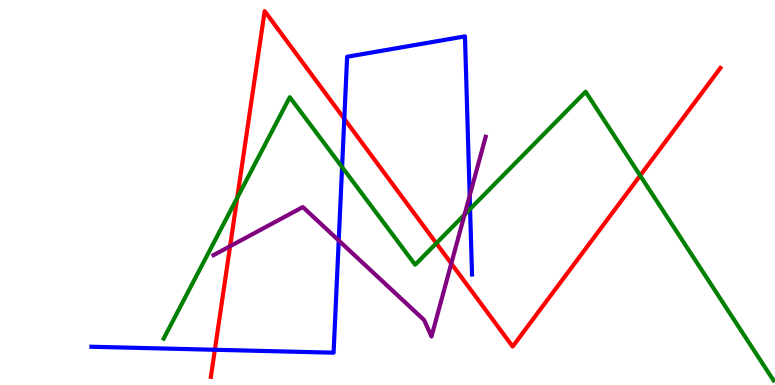[{'lines': ['blue', 'red'], 'intersections': [{'x': 2.77, 'y': 0.915}, {'x': 4.44, 'y': 6.91}]}, {'lines': ['green', 'red'], 'intersections': [{'x': 3.06, 'y': 4.86}, {'x': 5.63, 'y': 3.68}, {'x': 8.26, 'y': 5.44}]}, {'lines': ['purple', 'red'], 'intersections': [{'x': 2.97, 'y': 3.6}, {'x': 5.82, 'y': 3.16}]}, {'lines': ['blue', 'green'], 'intersections': [{'x': 4.41, 'y': 5.66}, {'x': 6.07, 'y': 4.57}]}, {'lines': ['blue', 'purple'], 'intersections': [{'x': 4.37, 'y': 3.75}, {'x': 6.06, 'y': 4.92}]}, {'lines': ['green', 'purple'], 'intersections': [{'x': 5.99, 'y': 4.43}]}]